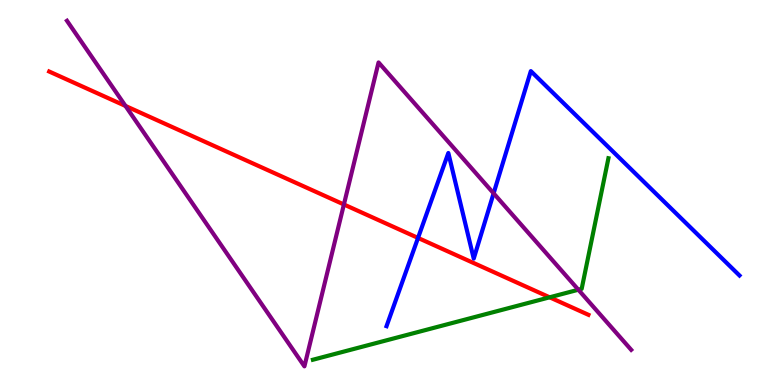[{'lines': ['blue', 'red'], 'intersections': [{'x': 5.39, 'y': 3.82}]}, {'lines': ['green', 'red'], 'intersections': [{'x': 7.09, 'y': 2.28}]}, {'lines': ['purple', 'red'], 'intersections': [{'x': 1.62, 'y': 7.25}, {'x': 4.44, 'y': 4.69}]}, {'lines': ['blue', 'green'], 'intersections': []}, {'lines': ['blue', 'purple'], 'intersections': [{'x': 6.37, 'y': 4.98}]}, {'lines': ['green', 'purple'], 'intersections': [{'x': 7.46, 'y': 2.47}]}]